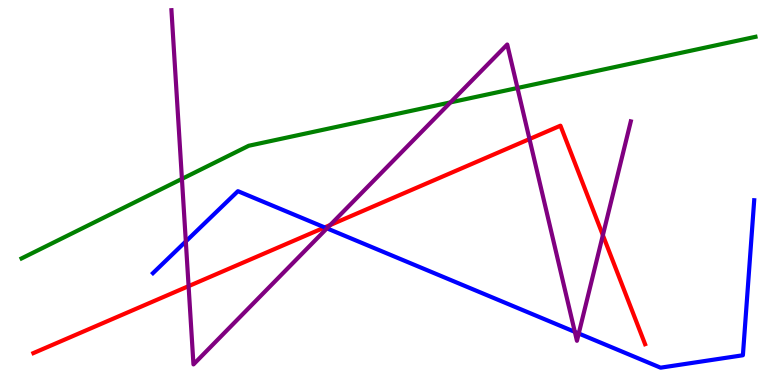[{'lines': ['blue', 'red'], 'intersections': [{'x': 4.19, 'y': 4.09}]}, {'lines': ['green', 'red'], 'intersections': []}, {'lines': ['purple', 'red'], 'intersections': [{'x': 2.43, 'y': 2.57}, {'x': 4.26, 'y': 4.15}, {'x': 6.83, 'y': 6.39}, {'x': 7.78, 'y': 3.89}]}, {'lines': ['blue', 'green'], 'intersections': []}, {'lines': ['blue', 'purple'], 'intersections': [{'x': 2.4, 'y': 3.73}, {'x': 4.22, 'y': 4.07}, {'x': 7.42, 'y': 1.38}, {'x': 7.47, 'y': 1.34}]}, {'lines': ['green', 'purple'], 'intersections': [{'x': 2.35, 'y': 5.35}, {'x': 5.81, 'y': 7.34}, {'x': 6.68, 'y': 7.71}]}]